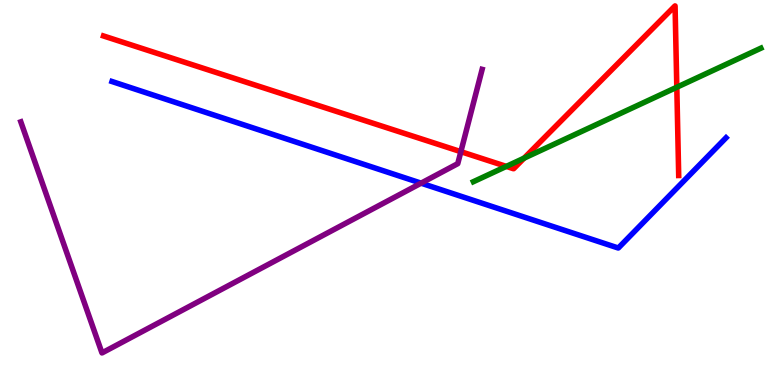[{'lines': ['blue', 'red'], 'intersections': []}, {'lines': ['green', 'red'], 'intersections': [{'x': 6.53, 'y': 5.68}, {'x': 6.76, 'y': 5.89}, {'x': 8.73, 'y': 7.73}]}, {'lines': ['purple', 'red'], 'intersections': [{'x': 5.95, 'y': 6.06}]}, {'lines': ['blue', 'green'], 'intersections': []}, {'lines': ['blue', 'purple'], 'intersections': [{'x': 5.43, 'y': 5.24}]}, {'lines': ['green', 'purple'], 'intersections': []}]